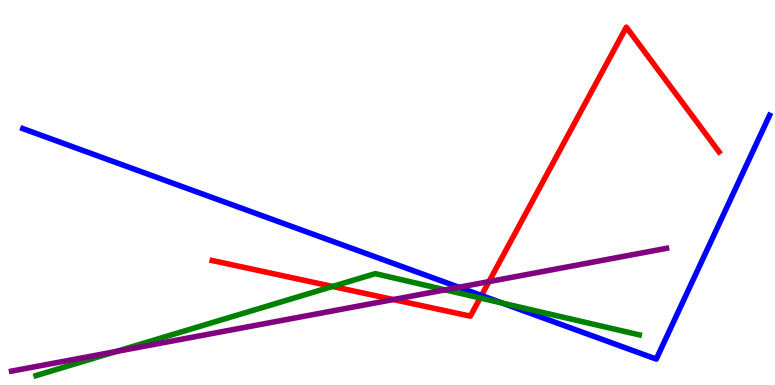[{'lines': ['blue', 'red'], 'intersections': [{'x': 6.21, 'y': 2.33}]}, {'lines': ['green', 'red'], 'intersections': [{'x': 4.29, 'y': 2.56}, {'x': 6.2, 'y': 2.26}]}, {'lines': ['purple', 'red'], 'intersections': [{'x': 5.07, 'y': 2.22}, {'x': 6.31, 'y': 2.69}]}, {'lines': ['blue', 'green'], 'intersections': [{'x': 6.48, 'y': 2.13}]}, {'lines': ['blue', 'purple'], 'intersections': [{'x': 5.92, 'y': 2.54}]}, {'lines': ['green', 'purple'], 'intersections': [{'x': 1.5, 'y': 0.87}, {'x': 5.74, 'y': 2.47}]}]